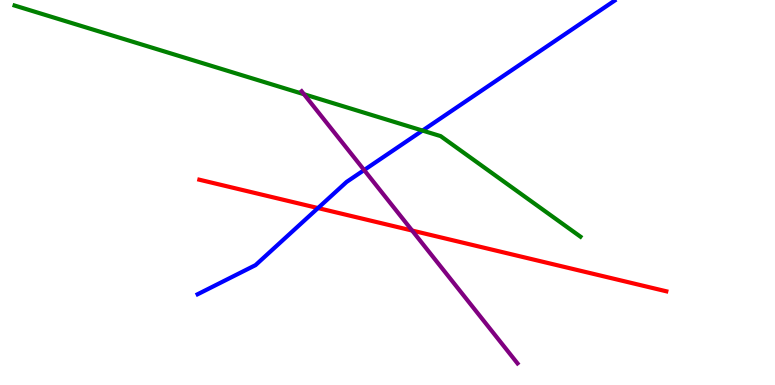[{'lines': ['blue', 'red'], 'intersections': [{'x': 4.1, 'y': 4.6}]}, {'lines': ['green', 'red'], 'intersections': []}, {'lines': ['purple', 'red'], 'intersections': [{'x': 5.32, 'y': 4.01}]}, {'lines': ['blue', 'green'], 'intersections': [{'x': 5.45, 'y': 6.61}]}, {'lines': ['blue', 'purple'], 'intersections': [{'x': 4.7, 'y': 5.58}]}, {'lines': ['green', 'purple'], 'intersections': [{'x': 3.92, 'y': 7.55}]}]